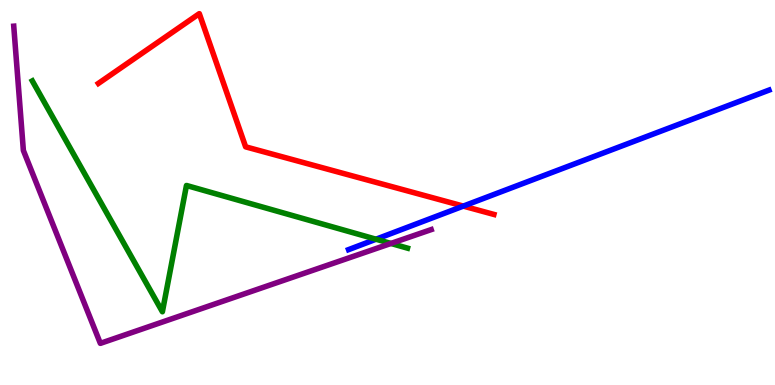[{'lines': ['blue', 'red'], 'intersections': [{'x': 5.98, 'y': 4.65}]}, {'lines': ['green', 'red'], 'intersections': []}, {'lines': ['purple', 'red'], 'intersections': []}, {'lines': ['blue', 'green'], 'intersections': [{'x': 4.85, 'y': 3.79}]}, {'lines': ['blue', 'purple'], 'intersections': []}, {'lines': ['green', 'purple'], 'intersections': [{'x': 5.04, 'y': 3.68}]}]